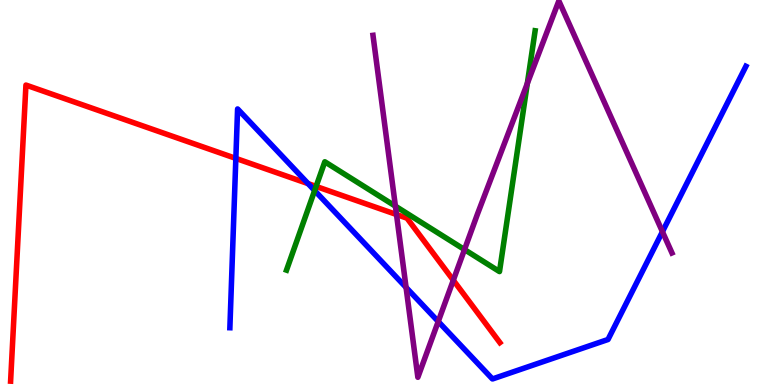[{'lines': ['blue', 'red'], 'intersections': [{'x': 3.04, 'y': 5.89}, {'x': 3.98, 'y': 5.23}]}, {'lines': ['green', 'red'], 'intersections': [{'x': 4.08, 'y': 5.16}]}, {'lines': ['purple', 'red'], 'intersections': [{'x': 5.12, 'y': 4.43}, {'x': 5.85, 'y': 2.72}]}, {'lines': ['blue', 'green'], 'intersections': [{'x': 4.06, 'y': 5.05}]}, {'lines': ['blue', 'purple'], 'intersections': [{'x': 5.24, 'y': 2.53}, {'x': 5.65, 'y': 1.65}, {'x': 8.55, 'y': 3.98}]}, {'lines': ['green', 'purple'], 'intersections': [{'x': 5.1, 'y': 4.65}, {'x': 5.99, 'y': 3.52}, {'x': 6.8, 'y': 7.83}]}]